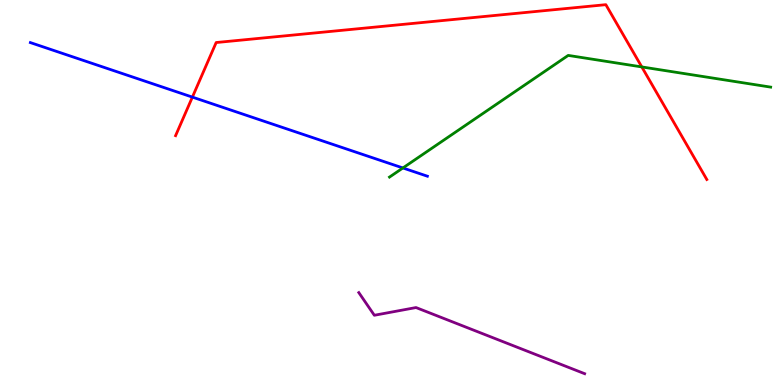[{'lines': ['blue', 'red'], 'intersections': [{'x': 2.48, 'y': 7.48}]}, {'lines': ['green', 'red'], 'intersections': [{'x': 8.28, 'y': 8.26}]}, {'lines': ['purple', 'red'], 'intersections': []}, {'lines': ['blue', 'green'], 'intersections': [{'x': 5.2, 'y': 5.64}]}, {'lines': ['blue', 'purple'], 'intersections': []}, {'lines': ['green', 'purple'], 'intersections': []}]